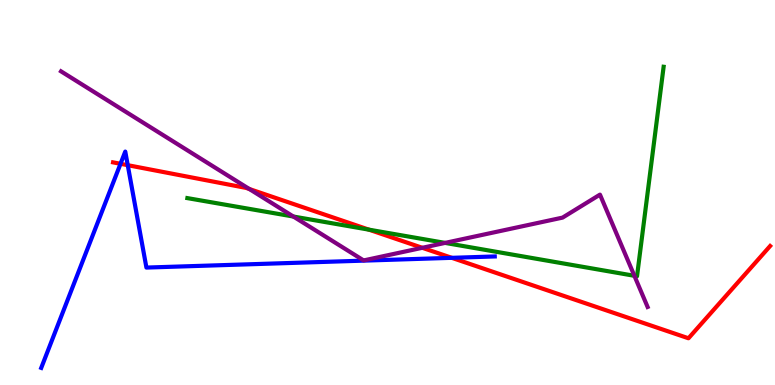[{'lines': ['blue', 'red'], 'intersections': [{'x': 1.56, 'y': 5.75}, {'x': 1.65, 'y': 5.71}, {'x': 5.83, 'y': 3.3}]}, {'lines': ['green', 'red'], 'intersections': [{'x': 4.76, 'y': 4.03}]}, {'lines': ['purple', 'red'], 'intersections': [{'x': 3.22, 'y': 5.09}, {'x': 5.45, 'y': 3.56}]}, {'lines': ['blue', 'green'], 'intersections': []}, {'lines': ['blue', 'purple'], 'intersections': []}, {'lines': ['green', 'purple'], 'intersections': [{'x': 3.79, 'y': 4.38}, {'x': 5.74, 'y': 3.69}, {'x': 8.19, 'y': 2.84}]}]